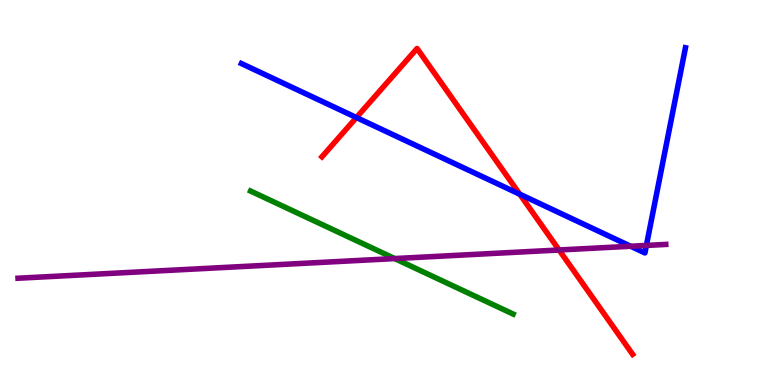[{'lines': ['blue', 'red'], 'intersections': [{'x': 4.6, 'y': 6.95}, {'x': 6.71, 'y': 4.96}]}, {'lines': ['green', 'red'], 'intersections': []}, {'lines': ['purple', 'red'], 'intersections': [{'x': 7.21, 'y': 3.51}]}, {'lines': ['blue', 'green'], 'intersections': []}, {'lines': ['blue', 'purple'], 'intersections': [{'x': 8.14, 'y': 3.6}, {'x': 8.34, 'y': 3.63}]}, {'lines': ['green', 'purple'], 'intersections': [{'x': 5.09, 'y': 3.28}]}]